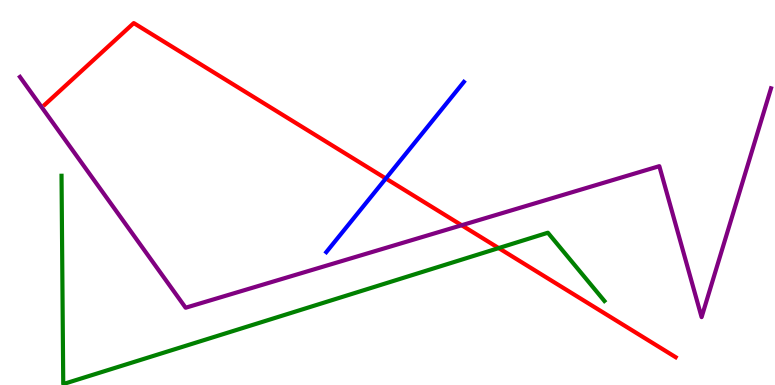[{'lines': ['blue', 'red'], 'intersections': [{'x': 4.98, 'y': 5.36}]}, {'lines': ['green', 'red'], 'intersections': [{'x': 6.43, 'y': 3.56}]}, {'lines': ['purple', 'red'], 'intersections': [{'x': 5.96, 'y': 4.15}]}, {'lines': ['blue', 'green'], 'intersections': []}, {'lines': ['blue', 'purple'], 'intersections': []}, {'lines': ['green', 'purple'], 'intersections': []}]